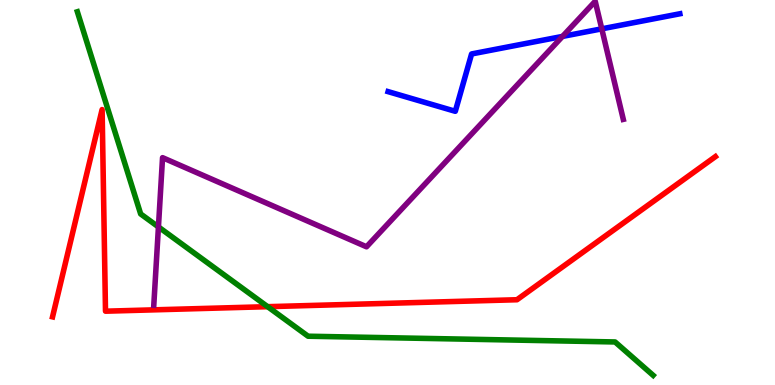[{'lines': ['blue', 'red'], 'intersections': []}, {'lines': ['green', 'red'], 'intersections': [{'x': 3.45, 'y': 2.03}]}, {'lines': ['purple', 'red'], 'intersections': []}, {'lines': ['blue', 'green'], 'intersections': []}, {'lines': ['blue', 'purple'], 'intersections': [{'x': 7.26, 'y': 9.05}, {'x': 7.76, 'y': 9.25}]}, {'lines': ['green', 'purple'], 'intersections': [{'x': 2.04, 'y': 4.11}]}]